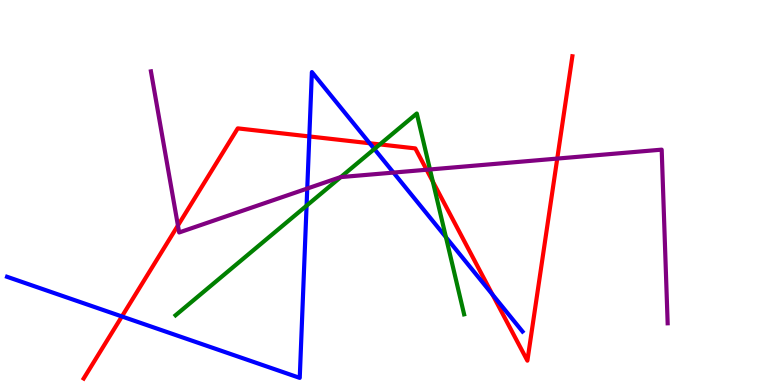[{'lines': ['blue', 'red'], 'intersections': [{'x': 1.57, 'y': 1.78}, {'x': 3.99, 'y': 6.46}, {'x': 4.77, 'y': 6.28}, {'x': 6.35, 'y': 2.35}]}, {'lines': ['green', 'red'], 'intersections': [{'x': 4.9, 'y': 6.25}, {'x': 5.58, 'y': 5.28}]}, {'lines': ['purple', 'red'], 'intersections': [{'x': 2.3, 'y': 4.14}, {'x': 5.5, 'y': 5.59}, {'x': 7.19, 'y': 5.88}]}, {'lines': ['blue', 'green'], 'intersections': [{'x': 3.96, 'y': 4.66}, {'x': 4.83, 'y': 6.13}, {'x': 5.75, 'y': 3.84}]}, {'lines': ['blue', 'purple'], 'intersections': [{'x': 3.96, 'y': 5.1}, {'x': 5.08, 'y': 5.52}]}, {'lines': ['green', 'purple'], 'intersections': [{'x': 4.4, 'y': 5.4}, {'x': 5.55, 'y': 5.6}]}]